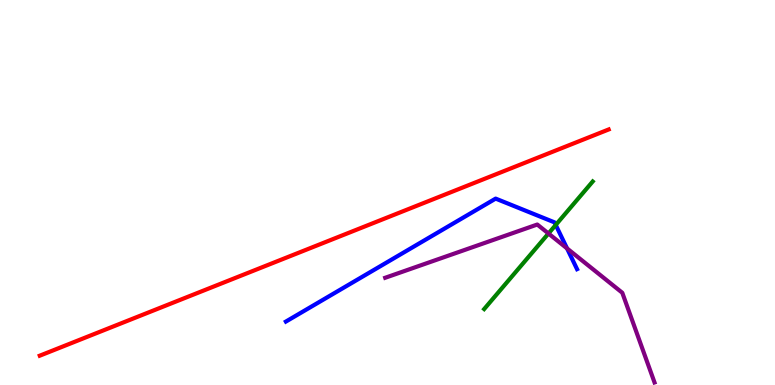[{'lines': ['blue', 'red'], 'intersections': []}, {'lines': ['green', 'red'], 'intersections': []}, {'lines': ['purple', 'red'], 'intersections': []}, {'lines': ['blue', 'green'], 'intersections': [{'x': 7.17, 'y': 4.16}]}, {'lines': ['blue', 'purple'], 'intersections': [{'x': 7.32, 'y': 3.55}]}, {'lines': ['green', 'purple'], 'intersections': [{'x': 7.08, 'y': 3.94}]}]